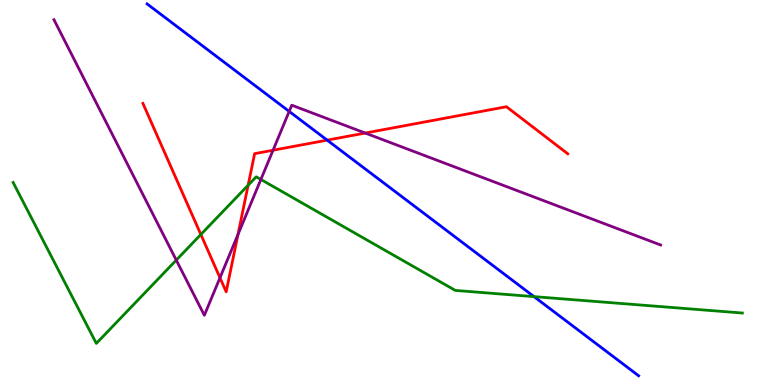[{'lines': ['blue', 'red'], 'intersections': [{'x': 4.22, 'y': 6.36}]}, {'lines': ['green', 'red'], 'intersections': [{'x': 2.59, 'y': 3.91}, {'x': 3.2, 'y': 5.19}]}, {'lines': ['purple', 'red'], 'intersections': [{'x': 2.84, 'y': 2.79}, {'x': 3.07, 'y': 3.91}, {'x': 3.52, 'y': 6.1}, {'x': 4.71, 'y': 6.54}]}, {'lines': ['blue', 'green'], 'intersections': [{'x': 6.89, 'y': 2.3}]}, {'lines': ['blue', 'purple'], 'intersections': [{'x': 3.73, 'y': 7.11}]}, {'lines': ['green', 'purple'], 'intersections': [{'x': 2.27, 'y': 3.24}, {'x': 3.37, 'y': 5.34}]}]